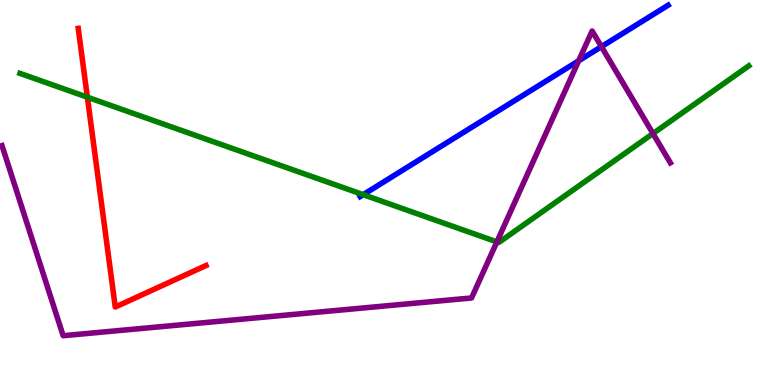[{'lines': ['blue', 'red'], 'intersections': []}, {'lines': ['green', 'red'], 'intersections': [{'x': 1.13, 'y': 7.48}]}, {'lines': ['purple', 'red'], 'intersections': []}, {'lines': ['blue', 'green'], 'intersections': [{'x': 4.69, 'y': 4.94}]}, {'lines': ['blue', 'purple'], 'intersections': [{'x': 7.47, 'y': 8.42}, {'x': 7.76, 'y': 8.79}]}, {'lines': ['green', 'purple'], 'intersections': [{'x': 6.41, 'y': 3.72}, {'x': 8.43, 'y': 6.53}]}]